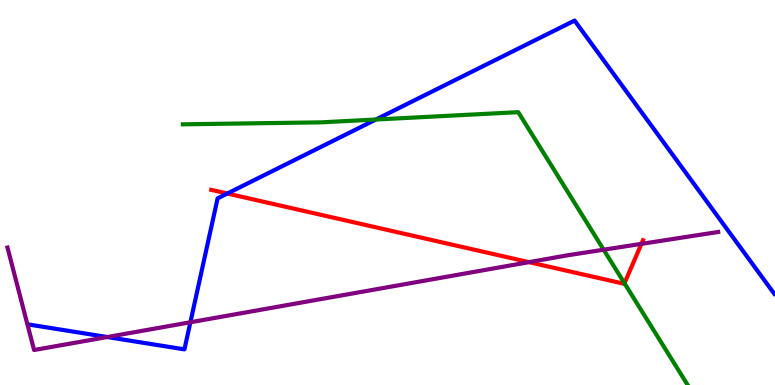[{'lines': ['blue', 'red'], 'intersections': [{'x': 2.93, 'y': 4.97}]}, {'lines': ['green', 'red'], 'intersections': [{'x': 8.06, 'y': 2.64}]}, {'lines': ['purple', 'red'], 'intersections': [{'x': 6.83, 'y': 3.19}, {'x': 8.28, 'y': 3.67}]}, {'lines': ['blue', 'green'], 'intersections': [{'x': 4.85, 'y': 6.9}]}, {'lines': ['blue', 'purple'], 'intersections': [{'x': 1.38, 'y': 1.25}, {'x': 2.46, 'y': 1.63}]}, {'lines': ['green', 'purple'], 'intersections': [{'x': 7.79, 'y': 3.51}]}]